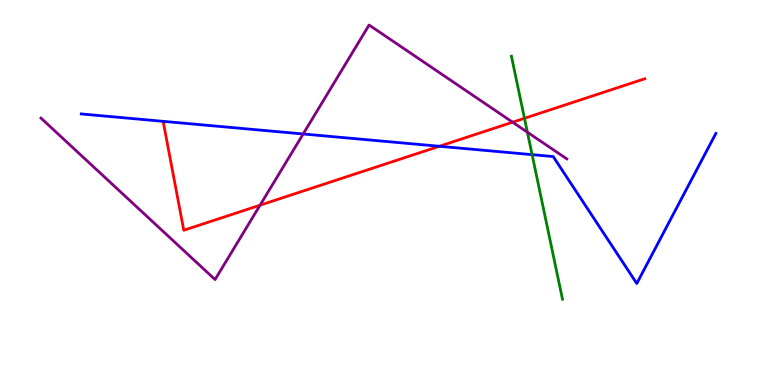[{'lines': ['blue', 'red'], 'intersections': [{'x': 5.67, 'y': 6.2}]}, {'lines': ['green', 'red'], 'intersections': [{'x': 6.77, 'y': 6.93}]}, {'lines': ['purple', 'red'], 'intersections': [{'x': 3.36, 'y': 4.67}, {'x': 6.61, 'y': 6.83}]}, {'lines': ['blue', 'green'], 'intersections': [{'x': 6.87, 'y': 5.98}]}, {'lines': ['blue', 'purple'], 'intersections': [{'x': 3.91, 'y': 6.52}]}, {'lines': ['green', 'purple'], 'intersections': [{'x': 6.81, 'y': 6.57}]}]